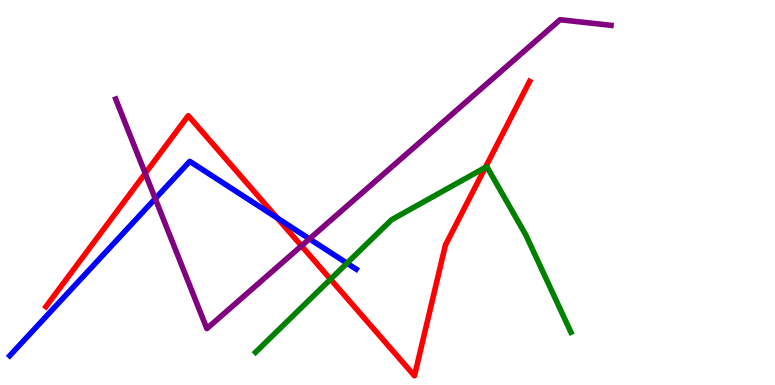[{'lines': ['blue', 'red'], 'intersections': [{'x': 3.58, 'y': 4.34}]}, {'lines': ['green', 'red'], 'intersections': [{'x': 4.26, 'y': 2.75}, {'x': 6.26, 'y': 5.65}]}, {'lines': ['purple', 'red'], 'intersections': [{'x': 1.87, 'y': 5.5}, {'x': 3.89, 'y': 3.61}]}, {'lines': ['blue', 'green'], 'intersections': [{'x': 4.48, 'y': 3.16}]}, {'lines': ['blue', 'purple'], 'intersections': [{'x': 2.0, 'y': 4.84}, {'x': 3.99, 'y': 3.8}]}, {'lines': ['green', 'purple'], 'intersections': []}]